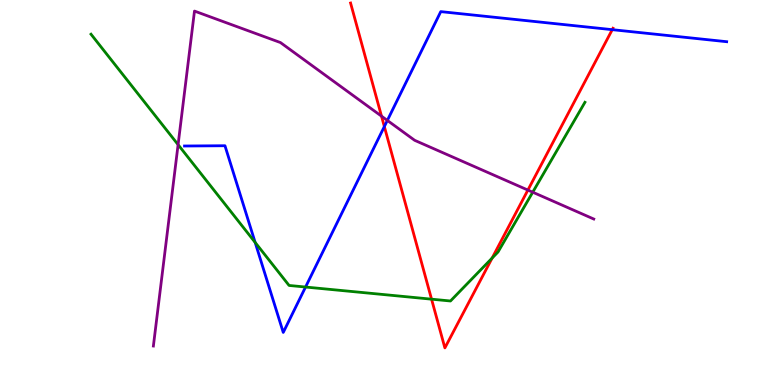[{'lines': ['blue', 'red'], 'intersections': [{'x': 4.96, 'y': 6.71}, {'x': 7.9, 'y': 9.23}]}, {'lines': ['green', 'red'], 'intersections': [{'x': 5.57, 'y': 2.23}, {'x': 6.35, 'y': 3.3}]}, {'lines': ['purple', 'red'], 'intersections': [{'x': 4.92, 'y': 6.98}, {'x': 6.81, 'y': 5.06}]}, {'lines': ['blue', 'green'], 'intersections': [{'x': 3.29, 'y': 3.7}, {'x': 3.94, 'y': 2.54}]}, {'lines': ['blue', 'purple'], 'intersections': [{'x': 5.0, 'y': 6.87}]}, {'lines': ['green', 'purple'], 'intersections': [{'x': 2.3, 'y': 6.24}, {'x': 6.87, 'y': 5.01}]}]